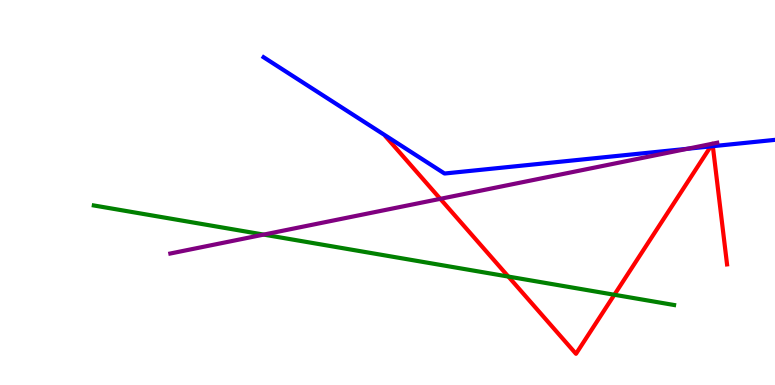[{'lines': ['blue', 'red'], 'intersections': [{'x': 9.17, 'y': 6.2}, {'x': 9.2, 'y': 6.2}]}, {'lines': ['green', 'red'], 'intersections': [{'x': 6.56, 'y': 2.82}, {'x': 7.93, 'y': 2.34}]}, {'lines': ['purple', 'red'], 'intersections': [{'x': 5.68, 'y': 4.84}, {'x': 9.19, 'y': 6.27}, {'x': 9.19, 'y': 6.27}]}, {'lines': ['blue', 'green'], 'intersections': []}, {'lines': ['blue', 'purple'], 'intersections': [{'x': 8.87, 'y': 6.14}]}, {'lines': ['green', 'purple'], 'intersections': [{'x': 3.4, 'y': 3.91}]}]